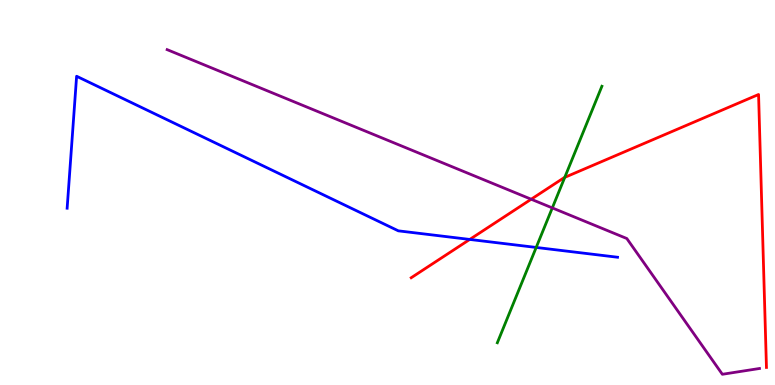[{'lines': ['blue', 'red'], 'intersections': [{'x': 6.06, 'y': 3.78}]}, {'lines': ['green', 'red'], 'intersections': [{'x': 7.29, 'y': 5.39}]}, {'lines': ['purple', 'red'], 'intersections': [{'x': 6.85, 'y': 4.83}]}, {'lines': ['blue', 'green'], 'intersections': [{'x': 6.92, 'y': 3.57}]}, {'lines': ['blue', 'purple'], 'intersections': []}, {'lines': ['green', 'purple'], 'intersections': [{'x': 7.13, 'y': 4.6}]}]